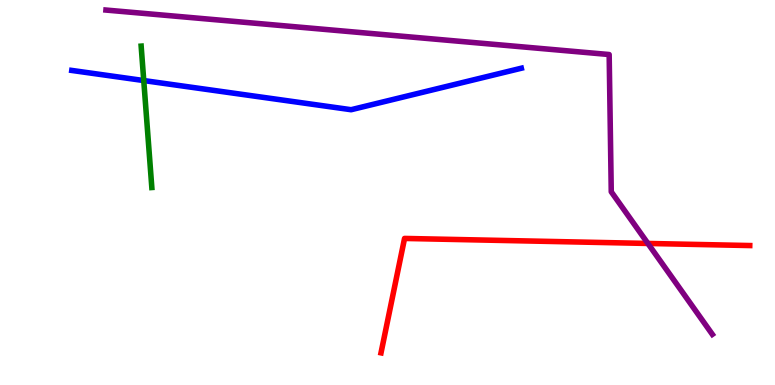[{'lines': ['blue', 'red'], 'intersections': []}, {'lines': ['green', 'red'], 'intersections': []}, {'lines': ['purple', 'red'], 'intersections': [{'x': 8.36, 'y': 3.68}]}, {'lines': ['blue', 'green'], 'intersections': [{'x': 1.85, 'y': 7.91}]}, {'lines': ['blue', 'purple'], 'intersections': []}, {'lines': ['green', 'purple'], 'intersections': []}]